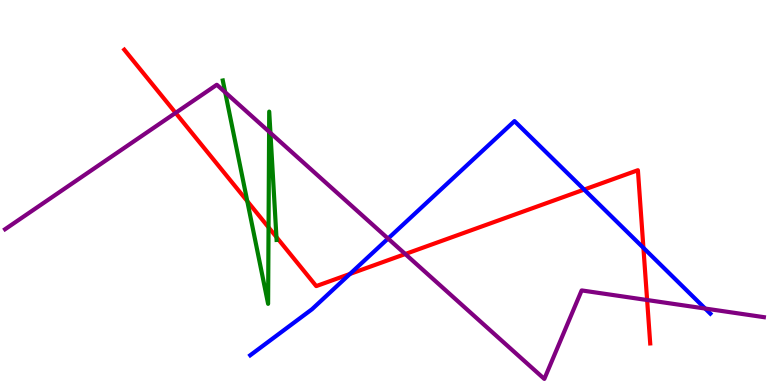[{'lines': ['blue', 'red'], 'intersections': [{'x': 4.52, 'y': 2.88}, {'x': 7.54, 'y': 5.08}, {'x': 8.3, 'y': 3.56}]}, {'lines': ['green', 'red'], 'intersections': [{'x': 3.19, 'y': 4.78}, {'x': 3.47, 'y': 4.09}, {'x': 3.57, 'y': 3.84}]}, {'lines': ['purple', 'red'], 'intersections': [{'x': 2.27, 'y': 7.07}, {'x': 5.23, 'y': 3.4}, {'x': 8.35, 'y': 2.21}]}, {'lines': ['blue', 'green'], 'intersections': []}, {'lines': ['blue', 'purple'], 'intersections': [{'x': 5.01, 'y': 3.8}, {'x': 9.1, 'y': 1.99}]}, {'lines': ['green', 'purple'], 'intersections': [{'x': 2.91, 'y': 7.6}, {'x': 3.47, 'y': 6.58}, {'x': 3.49, 'y': 6.55}]}]